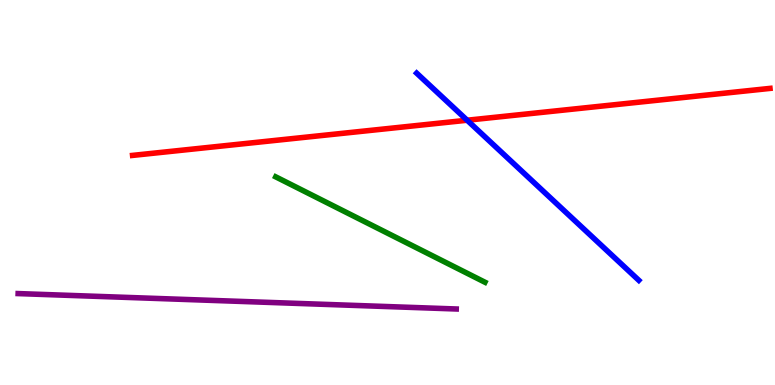[{'lines': ['blue', 'red'], 'intersections': [{'x': 6.03, 'y': 6.88}]}, {'lines': ['green', 'red'], 'intersections': []}, {'lines': ['purple', 'red'], 'intersections': []}, {'lines': ['blue', 'green'], 'intersections': []}, {'lines': ['blue', 'purple'], 'intersections': []}, {'lines': ['green', 'purple'], 'intersections': []}]